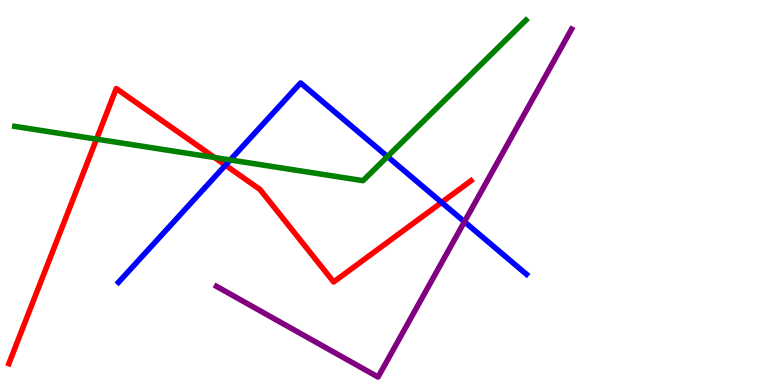[{'lines': ['blue', 'red'], 'intersections': [{'x': 2.91, 'y': 5.71}, {'x': 5.7, 'y': 4.74}]}, {'lines': ['green', 'red'], 'intersections': [{'x': 1.25, 'y': 6.39}, {'x': 2.77, 'y': 5.91}]}, {'lines': ['purple', 'red'], 'intersections': []}, {'lines': ['blue', 'green'], 'intersections': [{'x': 2.97, 'y': 5.85}, {'x': 5.0, 'y': 5.93}]}, {'lines': ['blue', 'purple'], 'intersections': [{'x': 5.99, 'y': 4.24}]}, {'lines': ['green', 'purple'], 'intersections': []}]